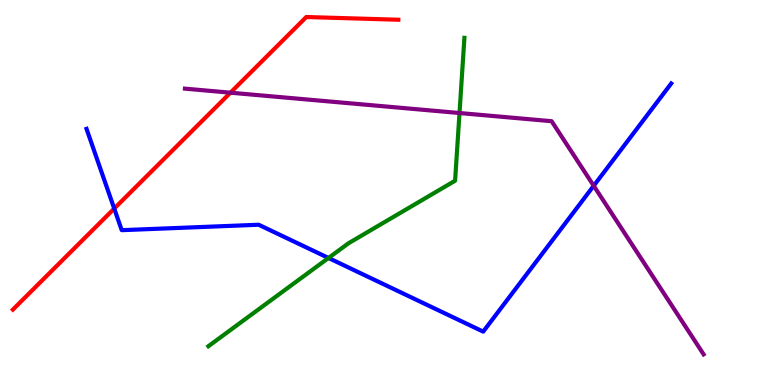[{'lines': ['blue', 'red'], 'intersections': [{'x': 1.47, 'y': 4.58}]}, {'lines': ['green', 'red'], 'intersections': []}, {'lines': ['purple', 'red'], 'intersections': [{'x': 2.97, 'y': 7.59}]}, {'lines': ['blue', 'green'], 'intersections': [{'x': 4.24, 'y': 3.3}]}, {'lines': ['blue', 'purple'], 'intersections': [{'x': 7.66, 'y': 5.17}]}, {'lines': ['green', 'purple'], 'intersections': [{'x': 5.93, 'y': 7.06}]}]